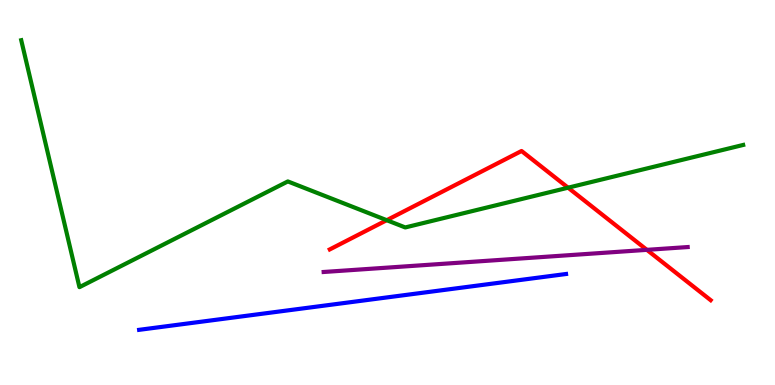[{'lines': ['blue', 'red'], 'intersections': []}, {'lines': ['green', 'red'], 'intersections': [{'x': 4.99, 'y': 4.28}, {'x': 7.33, 'y': 5.12}]}, {'lines': ['purple', 'red'], 'intersections': [{'x': 8.35, 'y': 3.51}]}, {'lines': ['blue', 'green'], 'intersections': []}, {'lines': ['blue', 'purple'], 'intersections': []}, {'lines': ['green', 'purple'], 'intersections': []}]